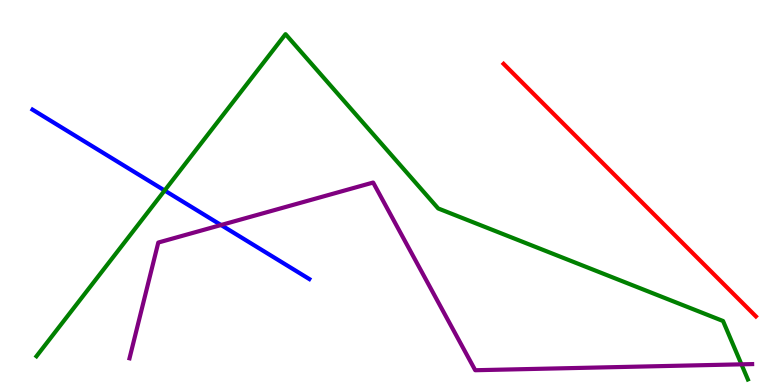[{'lines': ['blue', 'red'], 'intersections': []}, {'lines': ['green', 'red'], 'intersections': []}, {'lines': ['purple', 'red'], 'intersections': []}, {'lines': ['blue', 'green'], 'intersections': [{'x': 2.12, 'y': 5.05}]}, {'lines': ['blue', 'purple'], 'intersections': [{'x': 2.85, 'y': 4.16}]}, {'lines': ['green', 'purple'], 'intersections': [{'x': 9.57, 'y': 0.537}]}]